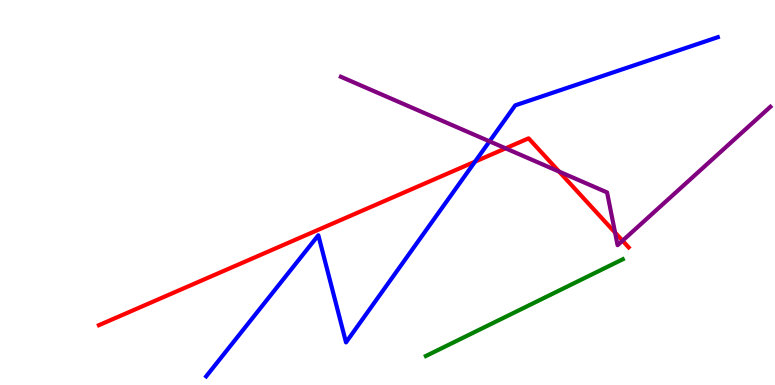[{'lines': ['blue', 'red'], 'intersections': [{'x': 6.13, 'y': 5.8}]}, {'lines': ['green', 'red'], 'intersections': []}, {'lines': ['purple', 'red'], 'intersections': [{'x': 6.52, 'y': 6.15}, {'x': 7.21, 'y': 5.54}, {'x': 7.94, 'y': 3.96}, {'x': 8.03, 'y': 3.75}]}, {'lines': ['blue', 'green'], 'intersections': []}, {'lines': ['blue', 'purple'], 'intersections': [{'x': 6.32, 'y': 6.33}]}, {'lines': ['green', 'purple'], 'intersections': []}]